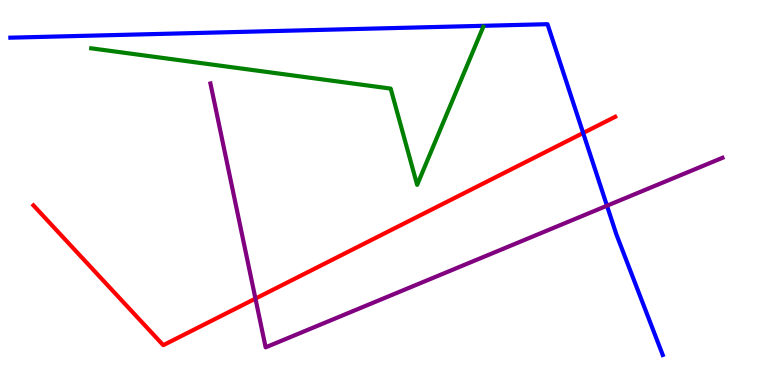[{'lines': ['blue', 'red'], 'intersections': [{'x': 7.52, 'y': 6.55}]}, {'lines': ['green', 'red'], 'intersections': []}, {'lines': ['purple', 'red'], 'intersections': [{'x': 3.3, 'y': 2.24}]}, {'lines': ['blue', 'green'], 'intersections': []}, {'lines': ['blue', 'purple'], 'intersections': [{'x': 7.83, 'y': 4.66}]}, {'lines': ['green', 'purple'], 'intersections': []}]